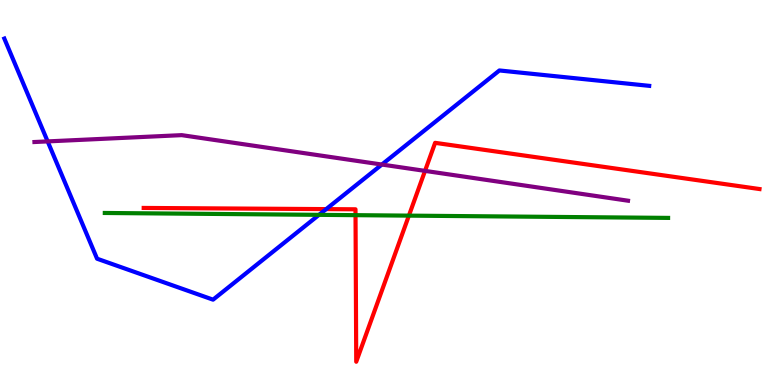[{'lines': ['blue', 'red'], 'intersections': [{'x': 4.21, 'y': 4.57}]}, {'lines': ['green', 'red'], 'intersections': [{'x': 4.59, 'y': 4.41}, {'x': 5.28, 'y': 4.4}]}, {'lines': ['purple', 'red'], 'intersections': [{'x': 5.48, 'y': 5.56}]}, {'lines': ['blue', 'green'], 'intersections': [{'x': 4.12, 'y': 4.42}]}, {'lines': ['blue', 'purple'], 'intersections': [{'x': 0.615, 'y': 6.33}, {'x': 4.93, 'y': 5.73}]}, {'lines': ['green', 'purple'], 'intersections': []}]